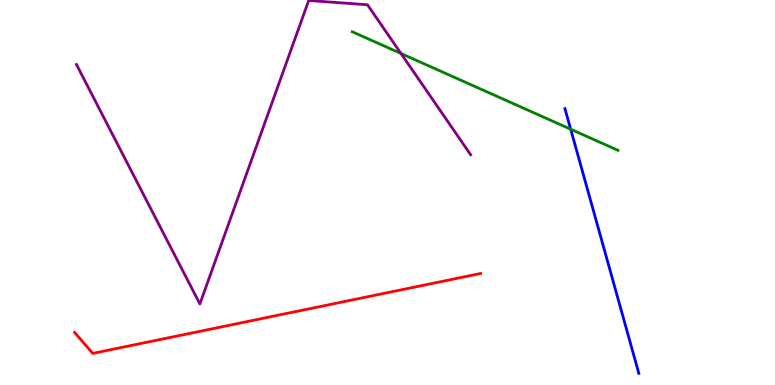[{'lines': ['blue', 'red'], 'intersections': []}, {'lines': ['green', 'red'], 'intersections': []}, {'lines': ['purple', 'red'], 'intersections': []}, {'lines': ['blue', 'green'], 'intersections': [{'x': 7.36, 'y': 6.64}]}, {'lines': ['blue', 'purple'], 'intersections': []}, {'lines': ['green', 'purple'], 'intersections': [{'x': 5.17, 'y': 8.61}]}]